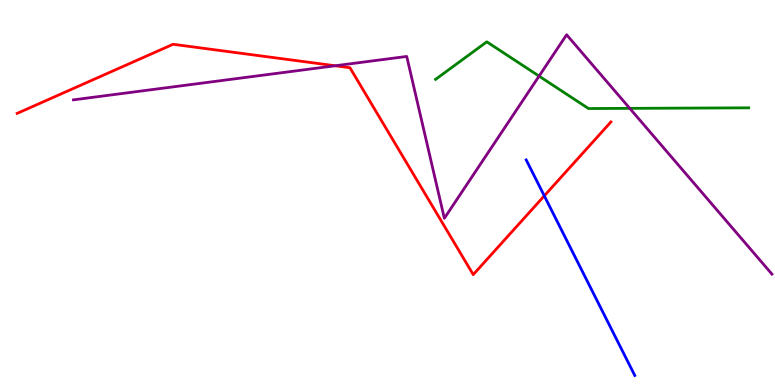[{'lines': ['blue', 'red'], 'intersections': [{'x': 7.02, 'y': 4.91}]}, {'lines': ['green', 'red'], 'intersections': []}, {'lines': ['purple', 'red'], 'intersections': [{'x': 4.32, 'y': 8.29}]}, {'lines': ['blue', 'green'], 'intersections': []}, {'lines': ['blue', 'purple'], 'intersections': []}, {'lines': ['green', 'purple'], 'intersections': [{'x': 6.96, 'y': 8.02}, {'x': 8.13, 'y': 7.19}]}]